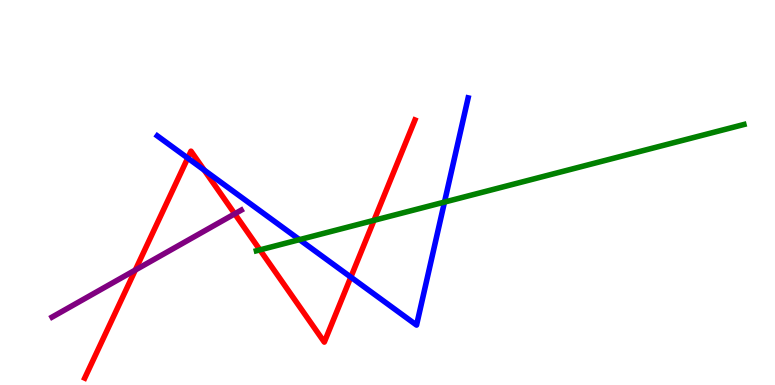[{'lines': ['blue', 'red'], 'intersections': [{'x': 2.42, 'y': 5.89}, {'x': 2.63, 'y': 5.58}, {'x': 4.53, 'y': 2.8}]}, {'lines': ['green', 'red'], 'intersections': [{'x': 3.35, 'y': 3.51}, {'x': 4.83, 'y': 4.28}]}, {'lines': ['purple', 'red'], 'intersections': [{'x': 1.75, 'y': 2.99}, {'x': 3.03, 'y': 4.45}]}, {'lines': ['blue', 'green'], 'intersections': [{'x': 3.86, 'y': 3.78}, {'x': 5.74, 'y': 4.75}]}, {'lines': ['blue', 'purple'], 'intersections': []}, {'lines': ['green', 'purple'], 'intersections': []}]